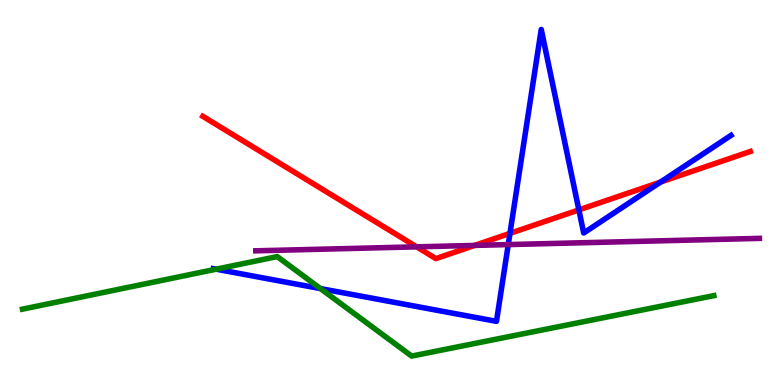[{'lines': ['blue', 'red'], 'intersections': [{'x': 6.58, 'y': 3.94}, {'x': 7.47, 'y': 4.55}, {'x': 8.52, 'y': 5.27}]}, {'lines': ['green', 'red'], 'intersections': []}, {'lines': ['purple', 'red'], 'intersections': [{'x': 5.38, 'y': 3.59}, {'x': 6.12, 'y': 3.63}]}, {'lines': ['blue', 'green'], 'intersections': [{'x': 2.79, 'y': 3.01}, {'x': 4.14, 'y': 2.5}]}, {'lines': ['blue', 'purple'], 'intersections': [{'x': 6.56, 'y': 3.65}]}, {'lines': ['green', 'purple'], 'intersections': []}]